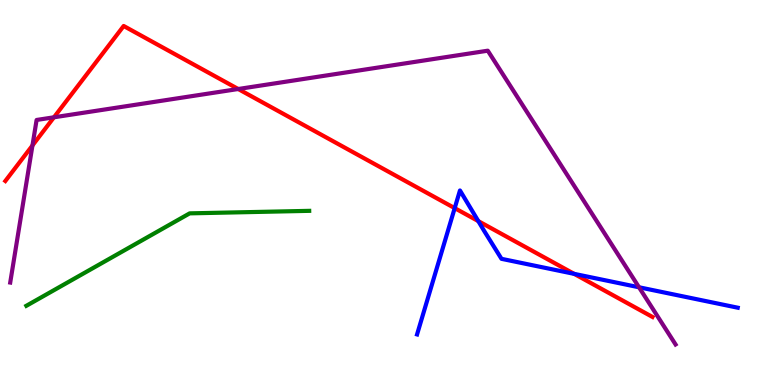[{'lines': ['blue', 'red'], 'intersections': [{'x': 5.87, 'y': 4.59}, {'x': 6.17, 'y': 4.26}, {'x': 7.41, 'y': 2.89}]}, {'lines': ['green', 'red'], 'intersections': []}, {'lines': ['purple', 'red'], 'intersections': [{'x': 0.419, 'y': 6.22}, {'x': 0.696, 'y': 6.95}, {'x': 3.07, 'y': 7.69}]}, {'lines': ['blue', 'green'], 'intersections': []}, {'lines': ['blue', 'purple'], 'intersections': [{'x': 8.25, 'y': 2.54}]}, {'lines': ['green', 'purple'], 'intersections': []}]